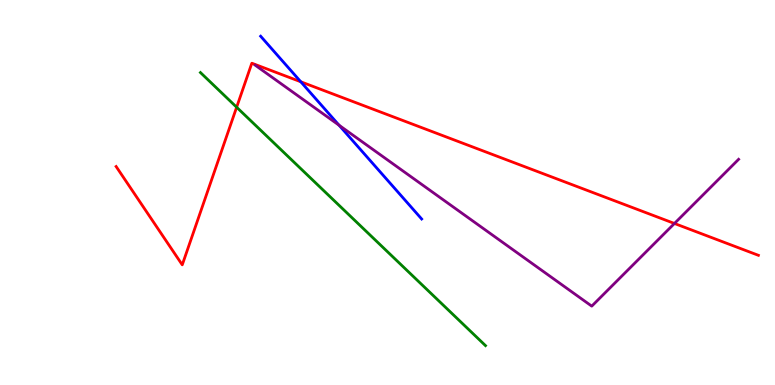[{'lines': ['blue', 'red'], 'intersections': [{'x': 3.88, 'y': 7.88}]}, {'lines': ['green', 'red'], 'intersections': [{'x': 3.05, 'y': 7.21}]}, {'lines': ['purple', 'red'], 'intersections': [{'x': 8.7, 'y': 4.2}]}, {'lines': ['blue', 'green'], 'intersections': []}, {'lines': ['blue', 'purple'], 'intersections': [{'x': 4.37, 'y': 6.75}]}, {'lines': ['green', 'purple'], 'intersections': []}]